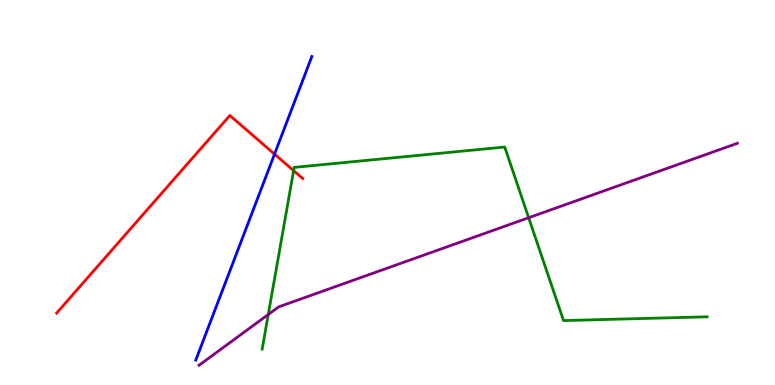[{'lines': ['blue', 'red'], 'intersections': [{'x': 3.54, 'y': 6.0}]}, {'lines': ['green', 'red'], 'intersections': [{'x': 3.79, 'y': 5.57}]}, {'lines': ['purple', 'red'], 'intersections': []}, {'lines': ['blue', 'green'], 'intersections': []}, {'lines': ['blue', 'purple'], 'intersections': []}, {'lines': ['green', 'purple'], 'intersections': [{'x': 3.46, 'y': 1.83}, {'x': 6.82, 'y': 4.34}]}]